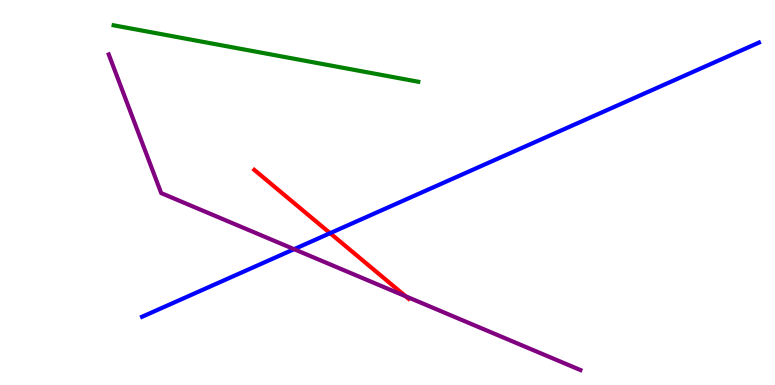[{'lines': ['blue', 'red'], 'intersections': [{'x': 4.26, 'y': 3.94}]}, {'lines': ['green', 'red'], 'intersections': []}, {'lines': ['purple', 'red'], 'intersections': [{'x': 5.23, 'y': 2.3}]}, {'lines': ['blue', 'green'], 'intersections': []}, {'lines': ['blue', 'purple'], 'intersections': [{'x': 3.79, 'y': 3.53}]}, {'lines': ['green', 'purple'], 'intersections': []}]